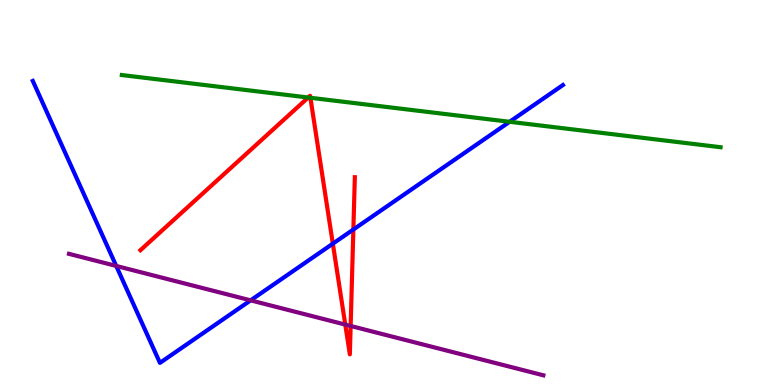[{'lines': ['blue', 'red'], 'intersections': [{'x': 4.29, 'y': 3.67}, {'x': 4.56, 'y': 4.04}]}, {'lines': ['green', 'red'], 'intersections': [{'x': 3.98, 'y': 7.47}, {'x': 4.01, 'y': 7.46}]}, {'lines': ['purple', 'red'], 'intersections': [{'x': 4.46, 'y': 1.57}, {'x': 4.52, 'y': 1.53}]}, {'lines': ['blue', 'green'], 'intersections': [{'x': 6.58, 'y': 6.84}]}, {'lines': ['blue', 'purple'], 'intersections': [{'x': 1.5, 'y': 3.09}, {'x': 3.23, 'y': 2.2}]}, {'lines': ['green', 'purple'], 'intersections': []}]